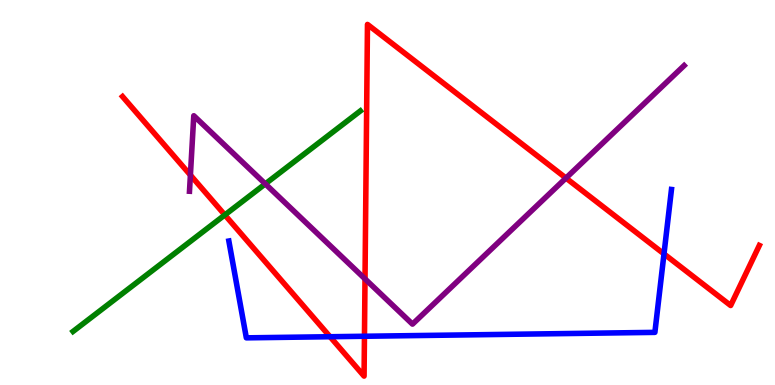[{'lines': ['blue', 'red'], 'intersections': [{'x': 4.26, 'y': 1.25}, {'x': 4.7, 'y': 1.27}, {'x': 8.57, 'y': 3.4}]}, {'lines': ['green', 'red'], 'intersections': [{'x': 2.9, 'y': 4.42}]}, {'lines': ['purple', 'red'], 'intersections': [{'x': 2.46, 'y': 5.45}, {'x': 4.71, 'y': 2.76}, {'x': 7.3, 'y': 5.38}]}, {'lines': ['blue', 'green'], 'intersections': []}, {'lines': ['blue', 'purple'], 'intersections': []}, {'lines': ['green', 'purple'], 'intersections': [{'x': 3.42, 'y': 5.22}]}]